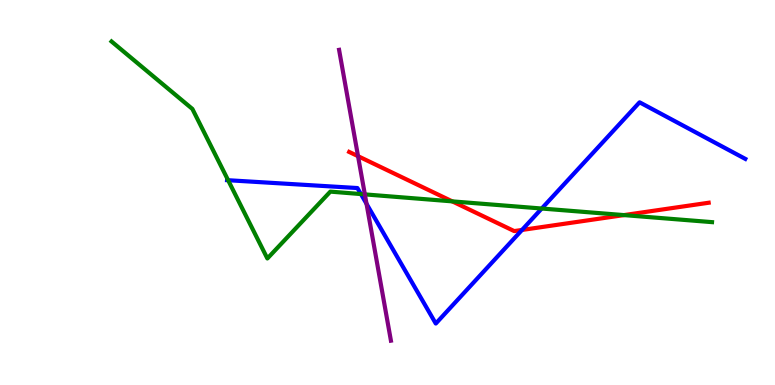[{'lines': ['blue', 'red'], 'intersections': [{'x': 6.74, 'y': 4.03}]}, {'lines': ['green', 'red'], 'intersections': [{'x': 5.84, 'y': 4.77}, {'x': 8.05, 'y': 4.41}]}, {'lines': ['purple', 'red'], 'intersections': [{'x': 4.62, 'y': 5.94}]}, {'lines': ['blue', 'green'], 'intersections': [{'x': 2.94, 'y': 5.32}, {'x': 4.66, 'y': 4.96}, {'x': 6.99, 'y': 4.58}]}, {'lines': ['blue', 'purple'], 'intersections': [{'x': 4.73, 'y': 4.71}]}, {'lines': ['green', 'purple'], 'intersections': [{'x': 4.71, 'y': 4.95}]}]